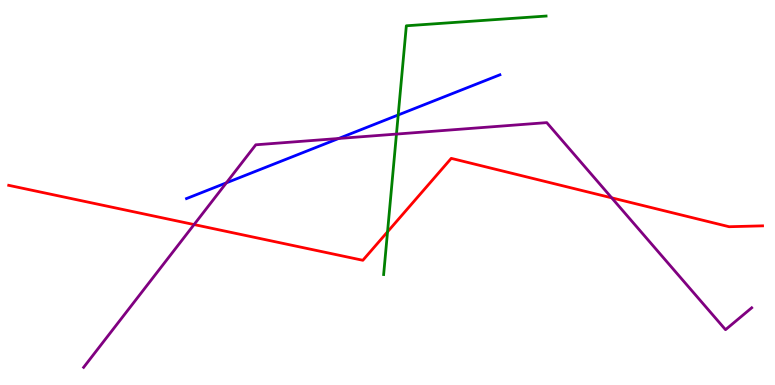[{'lines': ['blue', 'red'], 'intersections': []}, {'lines': ['green', 'red'], 'intersections': [{'x': 5.0, 'y': 3.98}]}, {'lines': ['purple', 'red'], 'intersections': [{'x': 2.5, 'y': 4.17}, {'x': 7.89, 'y': 4.86}]}, {'lines': ['blue', 'green'], 'intersections': [{'x': 5.14, 'y': 7.01}]}, {'lines': ['blue', 'purple'], 'intersections': [{'x': 2.92, 'y': 5.25}, {'x': 4.37, 'y': 6.4}]}, {'lines': ['green', 'purple'], 'intersections': [{'x': 5.12, 'y': 6.52}]}]